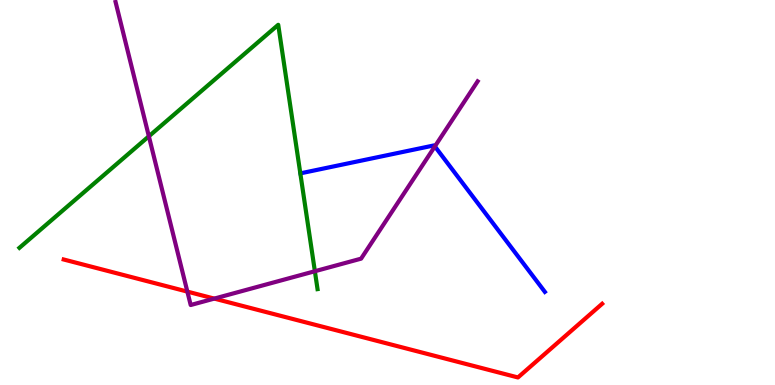[{'lines': ['blue', 'red'], 'intersections': []}, {'lines': ['green', 'red'], 'intersections': []}, {'lines': ['purple', 'red'], 'intersections': [{'x': 2.42, 'y': 2.43}, {'x': 2.76, 'y': 2.24}]}, {'lines': ['blue', 'green'], 'intersections': []}, {'lines': ['blue', 'purple'], 'intersections': [{'x': 5.61, 'y': 6.2}]}, {'lines': ['green', 'purple'], 'intersections': [{'x': 1.92, 'y': 6.46}, {'x': 4.06, 'y': 2.96}]}]